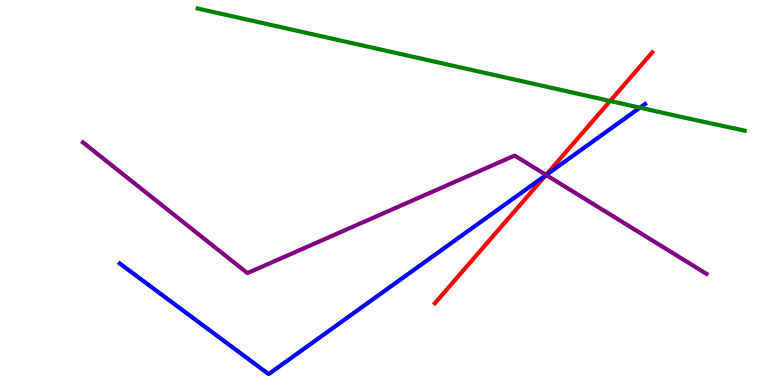[{'lines': ['blue', 'red'], 'intersections': [{'x': 7.04, 'y': 5.45}]}, {'lines': ['green', 'red'], 'intersections': [{'x': 7.87, 'y': 7.38}]}, {'lines': ['purple', 'red'], 'intersections': [{'x': 7.05, 'y': 5.46}]}, {'lines': ['blue', 'green'], 'intersections': [{'x': 8.26, 'y': 7.2}]}, {'lines': ['blue', 'purple'], 'intersections': [{'x': 7.05, 'y': 5.45}]}, {'lines': ['green', 'purple'], 'intersections': []}]